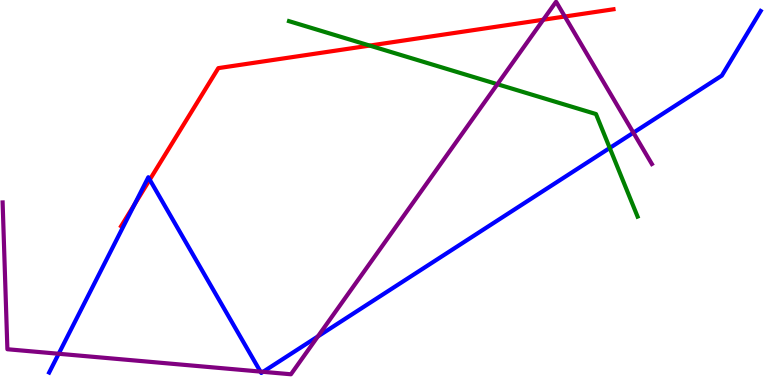[{'lines': ['blue', 'red'], 'intersections': [{'x': 1.74, 'y': 4.69}, {'x': 1.93, 'y': 5.33}]}, {'lines': ['green', 'red'], 'intersections': [{'x': 4.77, 'y': 8.82}]}, {'lines': ['purple', 'red'], 'intersections': [{'x': 7.01, 'y': 9.49}, {'x': 7.29, 'y': 9.57}]}, {'lines': ['blue', 'green'], 'intersections': [{'x': 7.87, 'y': 6.16}]}, {'lines': ['blue', 'purple'], 'intersections': [{'x': 0.757, 'y': 0.811}, {'x': 3.36, 'y': 0.348}, {'x': 3.39, 'y': 0.342}, {'x': 4.1, 'y': 1.26}, {'x': 8.17, 'y': 6.55}]}, {'lines': ['green', 'purple'], 'intersections': [{'x': 6.42, 'y': 7.81}]}]